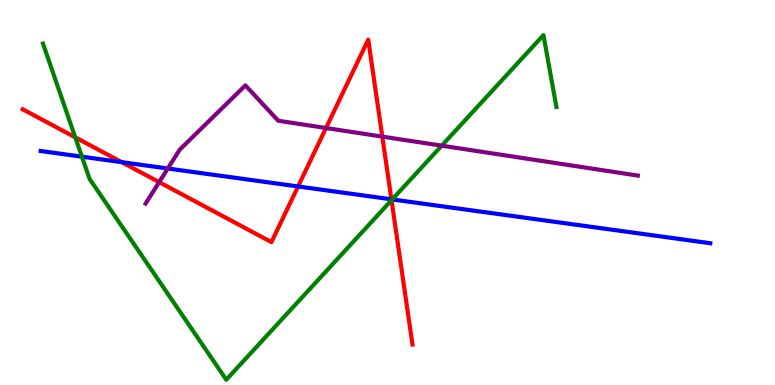[{'lines': ['blue', 'red'], 'intersections': [{'x': 1.57, 'y': 5.79}, {'x': 3.85, 'y': 5.16}, {'x': 5.05, 'y': 4.82}]}, {'lines': ['green', 'red'], 'intersections': [{'x': 0.971, 'y': 6.43}, {'x': 5.05, 'y': 4.8}]}, {'lines': ['purple', 'red'], 'intersections': [{'x': 2.05, 'y': 5.27}, {'x': 4.21, 'y': 6.67}, {'x': 4.93, 'y': 6.45}]}, {'lines': ['blue', 'green'], 'intersections': [{'x': 1.06, 'y': 5.93}, {'x': 5.06, 'y': 4.82}]}, {'lines': ['blue', 'purple'], 'intersections': [{'x': 2.17, 'y': 5.62}]}, {'lines': ['green', 'purple'], 'intersections': [{'x': 5.7, 'y': 6.22}]}]